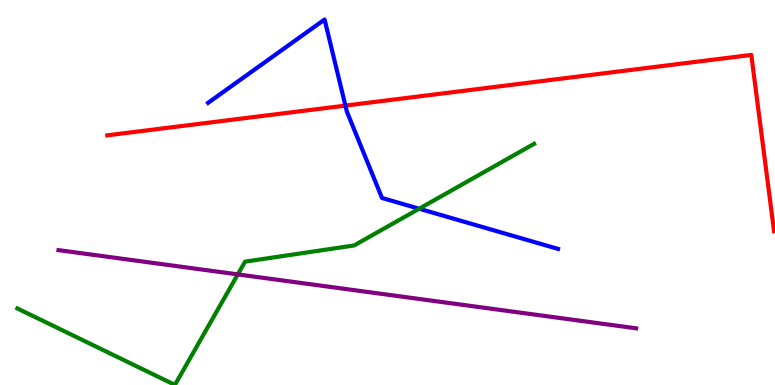[{'lines': ['blue', 'red'], 'intersections': [{'x': 4.46, 'y': 7.26}]}, {'lines': ['green', 'red'], 'intersections': []}, {'lines': ['purple', 'red'], 'intersections': []}, {'lines': ['blue', 'green'], 'intersections': [{'x': 5.41, 'y': 4.58}]}, {'lines': ['blue', 'purple'], 'intersections': []}, {'lines': ['green', 'purple'], 'intersections': [{'x': 3.07, 'y': 2.87}]}]